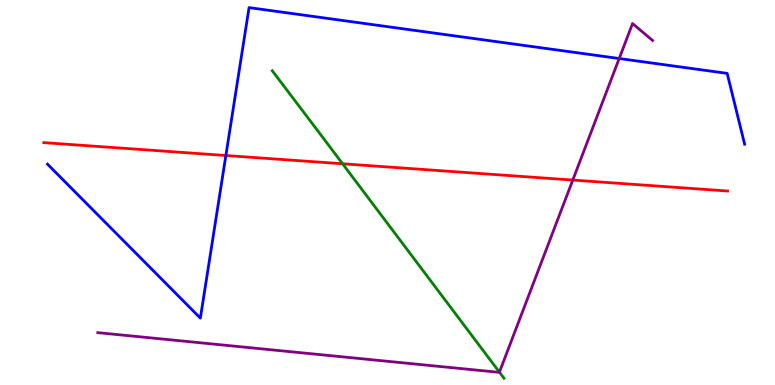[{'lines': ['blue', 'red'], 'intersections': [{'x': 2.91, 'y': 5.96}]}, {'lines': ['green', 'red'], 'intersections': [{'x': 4.42, 'y': 5.75}]}, {'lines': ['purple', 'red'], 'intersections': [{'x': 7.39, 'y': 5.32}]}, {'lines': ['blue', 'green'], 'intersections': []}, {'lines': ['blue', 'purple'], 'intersections': [{'x': 7.99, 'y': 8.48}]}, {'lines': ['green', 'purple'], 'intersections': [{'x': 6.44, 'y': 0.333}]}]